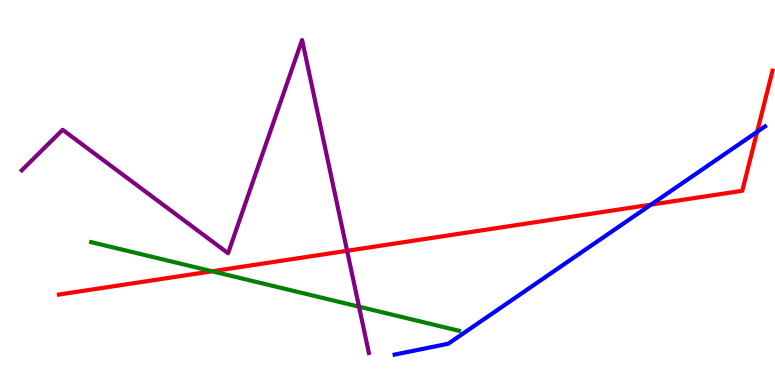[{'lines': ['blue', 'red'], 'intersections': [{'x': 8.4, 'y': 4.68}, {'x': 9.77, 'y': 6.57}]}, {'lines': ['green', 'red'], 'intersections': [{'x': 2.74, 'y': 2.95}]}, {'lines': ['purple', 'red'], 'intersections': [{'x': 4.48, 'y': 3.49}]}, {'lines': ['blue', 'green'], 'intersections': []}, {'lines': ['blue', 'purple'], 'intersections': []}, {'lines': ['green', 'purple'], 'intersections': [{'x': 4.63, 'y': 2.03}]}]